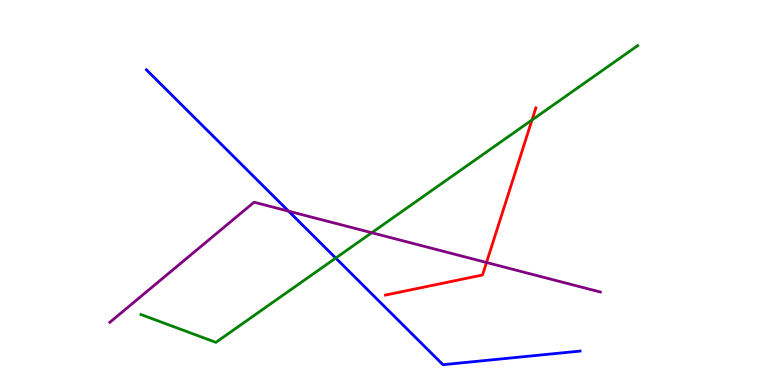[{'lines': ['blue', 'red'], 'intersections': []}, {'lines': ['green', 'red'], 'intersections': [{'x': 6.86, 'y': 6.88}]}, {'lines': ['purple', 'red'], 'intersections': [{'x': 6.28, 'y': 3.18}]}, {'lines': ['blue', 'green'], 'intersections': [{'x': 4.33, 'y': 3.3}]}, {'lines': ['blue', 'purple'], 'intersections': [{'x': 3.72, 'y': 4.52}]}, {'lines': ['green', 'purple'], 'intersections': [{'x': 4.8, 'y': 3.96}]}]